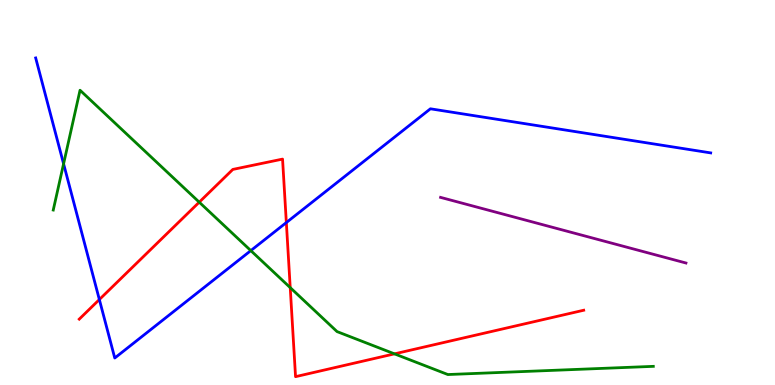[{'lines': ['blue', 'red'], 'intersections': [{'x': 1.28, 'y': 2.22}, {'x': 3.69, 'y': 4.22}]}, {'lines': ['green', 'red'], 'intersections': [{'x': 2.57, 'y': 4.75}, {'x': 3.74, 'y': 2.53}, {'x': 5.09, 'y': 0.809}]}, {'lines': ['purple', 'red'], 'intersections': []}, {'lines': ['blue', 'green'], 'intersections': [{'x': 0.82, 'y': 5.75}, {'x': 3.24, 'y': 3.49}]}, {'lines': ['blue', 'purple'], 'intersections': []}, {'lines': ['green', 'purple'], 'intersections': []}]